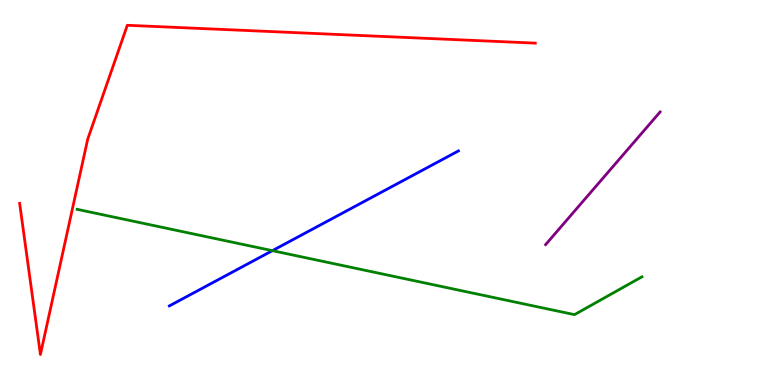[{'lines': ['blue', 'red'], 'intersections': []}, {'lines': ['green', 'red'], 'intersections': []}, {'lines': ['purple', 'red'], 'intersections': []}, {'lines': ['blue', 'green'], 'intersections': [{'x': 3.51, 'y': 3.49}]}, {'lines': ['blue', 'purple'], 'intersections': []}, {'lines': ['green', 'purple'], 'intersections': []}]